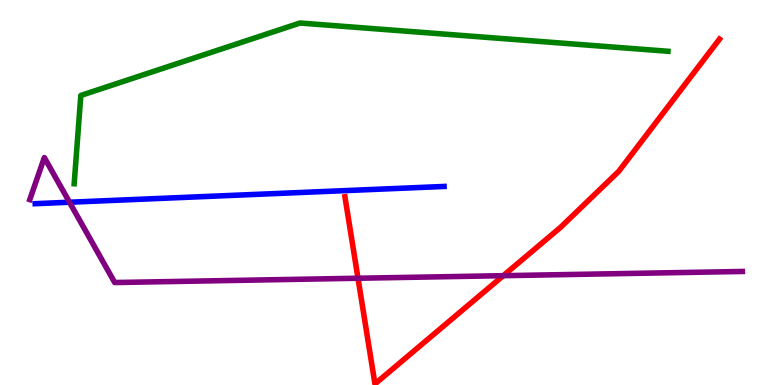[{'lines': ['blue', 'red'], 'intersections': []}, {'lines': ['green', 'red'], 'intersections': []}, {'lines': ['purple', 'red'], 'intersections': [{'x': 4.62, 'y': 2.77}, {'x': 6.49, 'y': 2.84}]}, {'lines': ['blue', 'green'], 'intersections': []}, {'lines': ['blue', 'purple'], 'intersections': [{'x': 0.897, 'y': 4.75}]}, {'lines': ['green', 'purple'], 'intersections': []}]